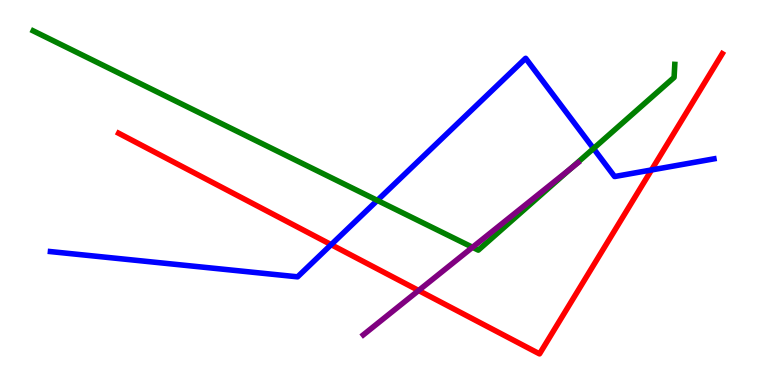[{'lines': ['blue', 'red'], 'intersections': [{'x': 4.27, 'y': 3.65}, {'x': 8.41, 'y': 5.59}]}, {'lines': ['green', 'red'], 'intersections': []}, {'lines': ['purple', 'red'], 'intersections': [{'x': 5.4, 'y': 2.45}]}, {'lines': ['blue', 'green'], 'intersections': [{'x': 4.87, 'y': 4.79}, {'x': 7.66, 'y': 6.14}]}, {'lines': ['blue', 'purple'], 'intersections': []}, {'lines': ['green', 'purple'], 'intersections': [{'x': 6.1, 'y': 3.58}, {'x': 7.37, 'y': 5.63}]}]